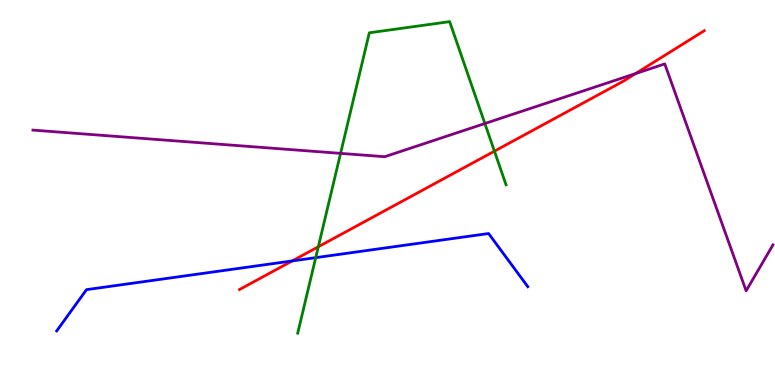[{'lines': ['blue', 'red'], 'intersections': [{'x': 3.77, 'y': 3.22}]}, {'lines': ['green', 'red'], 'intersections': [{'x': 4.11, 'y': 3.59}, {'x': 6.38, 'y': 6.07}]}, {'lines': ['purple', 'red'], 'intersections': [{'x': 8.2, 'y': 8.09}]}, {'lines': ['blue', 'green'], 'intersections': [{'x': 4.07, 'y': 3.31}]}, {'lines': ['blue', 'purple'], 'intersections': []}, {'lines': ['green', 'purple'], 'intersections': [{'x': 4.39, 'y': 6.02}, {'x': 6.26, 'y': 6.79}]}]